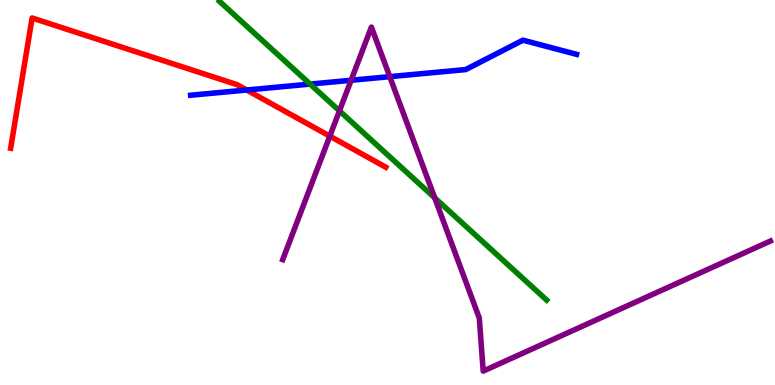[{'lines': ['blue', 'red'], 'intersections': [{'x': 3.18, 'y': 7.66}]}, {'lines': ['green', 'red'], 'intersections': []}, {'lines': ['purple', 'red'], 'intersections': [{'x': 4.26, 'y': 6.46}]}, {'lines': ['blue', 'green'], 'intersections': [{'x': 4.0, 'y': 7.82}]}, {'lines': ['blue', 'purple'], 'intersections': [{'x': 4.53, 'y': 7.92}, {'x': 5.03, 'y': 8.01}]}, {'lines': ['green', 'purple'], 'intersections': [{'x': 4.38, 'y': 7.12}, {'x': 5.61, 'y': 4.86}]}]